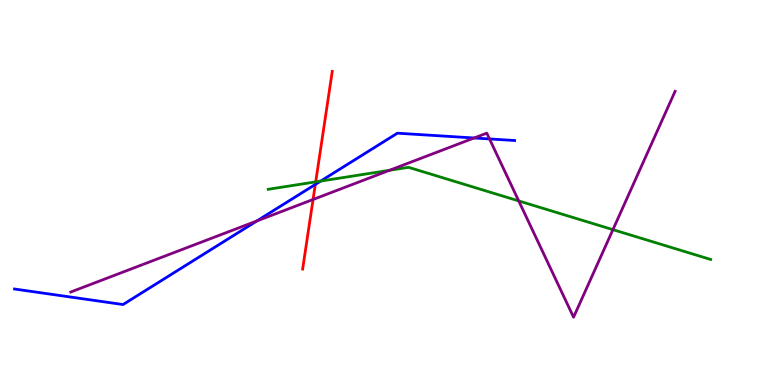[{'lines': ['blue', 'red'], 'intersections': [{'x': 4.07, 'y': 5.21}]}, {'lines': ['green', 'red'], 'intersections': [{'x': 4.07, 'y': 5.28}]}, {'lines': ['purple', 'red'], 'intersections': [{'x': 4.04, 'y': 4.82}]}, {'lines': ['blue', 'green'], 'intersections': [{'x': 4.14, 'y': 5.3}]}, {'lines': ['blue', 'purple'], 'intersections': [{'x': 3.31, 'y': 4.26}, {'x': 6.12, 'y': 6.42}, {'x': 6.32, 'y': 6.39}]}, {'lines': ['green', 'purple'], 'intersections': [{'x': 5.03, 'y': 5.58}, {'x': 6.69, 'y': 4.78}, {'x': 7.91, 'y': 4.04}]}]